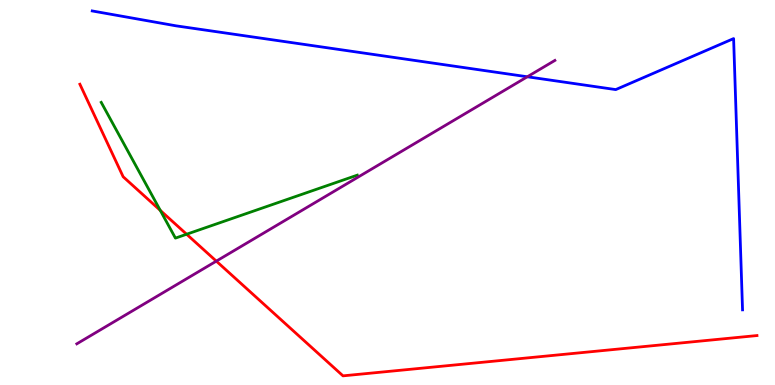[{'lines': ['blue', 'red'], 'intersections': []}, {'lines': ['green', 'red'], 'intersections': [{'x': 2.07, 'y': 4.54}, {'x': 2.41, 'y': 3.92}]}, {'lines': ['purple', 'red'], 'intersections': [{'x': 2.79, 'y': 3.22}]}, {'lines': ['blue', 'green'], 'intersections': []}, {'lines': ['blue', 'purple'], 'intersections': [{'x': 6.8, 'y': 8.01}]}, {'lines': ['green', 'purple'], 'intersections': []}]